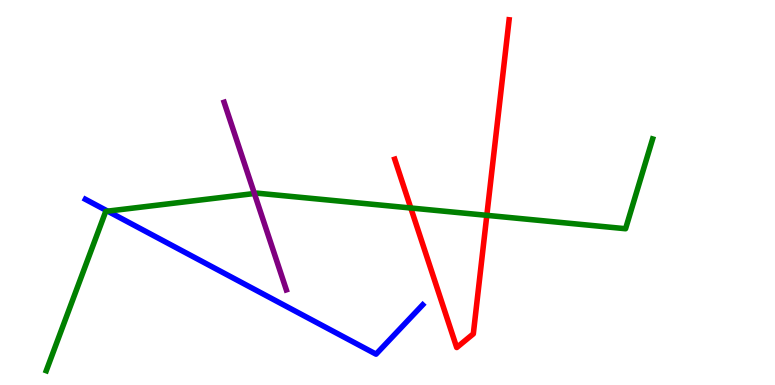[{'lines': ['blue', 'red'], 'intersections': []}, {'lines': ['green', 'red'], 'intersections': [{'x': 5.3, 'y': 4.6}, {'x': 6.28, 'y': 4.41}]}, {'lines': ['purple', 'red'], 'intersections': []}, {'lines': ['blue', 'green'], 'intersections': [{'x': 1.39, 'y': 4.52}]}, {'lines': ['blue', 'purple'], 'intersections': []}, {'lines': ['green', 'purple'], 'intersections': [{'x': 3.28, 'y': 4.97}]}]